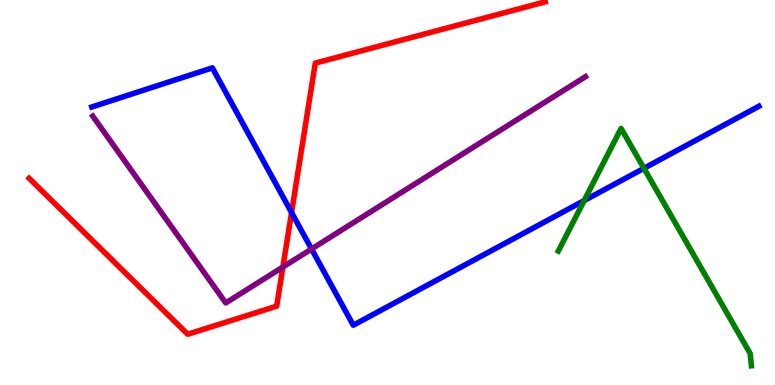[{'lines': ['blue', 'red'], 'intersections': [{'x': 3.76, 'y': 4.48}]}, {'lines': ['green', 'red'], 'intersections': []}, {'lines': ['purple', 'red'], 'intersections': [{'x': 3.65, 'y': 3.06}]}, {'lines': ['blue', 'green'], 'intersections': [{'x': 7.54, 'y': 4.79}, {'x': 8.31, 'y': 5.63}]}, {'lines': ['blue', 'purple'], 'intersections': [{'x': 4.02, 'y': 3.53}]}, {'lines': ['green', 'purple'], 'intersections': []}]